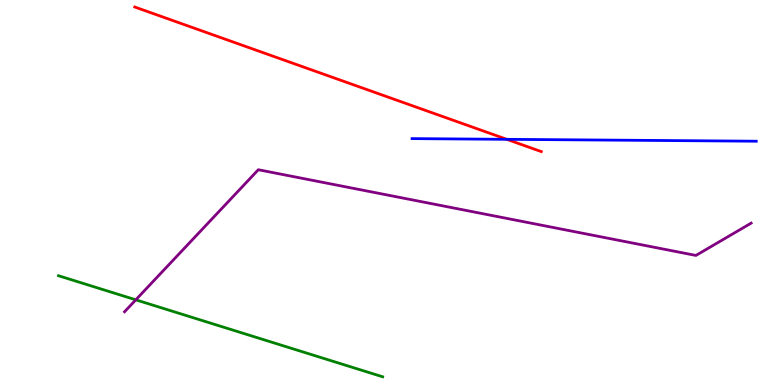[{'lines': ['blue', 'red'], 'intersections': [{'x': 6.54, 'y': 6.38}]}, {'lines': ['green', 'red'], 'intersections': []}, {'lines': ['purple', 'red'], 'intersections': []}, {'lines': ['blue', 'green'], 'intersections': []}, {'lines': ['blue', 'purple'], 'intersections': []}, {'lines': ['green', 'purple'], 'intersections': [{'x': 1.75, 'y': 2.21}]}]